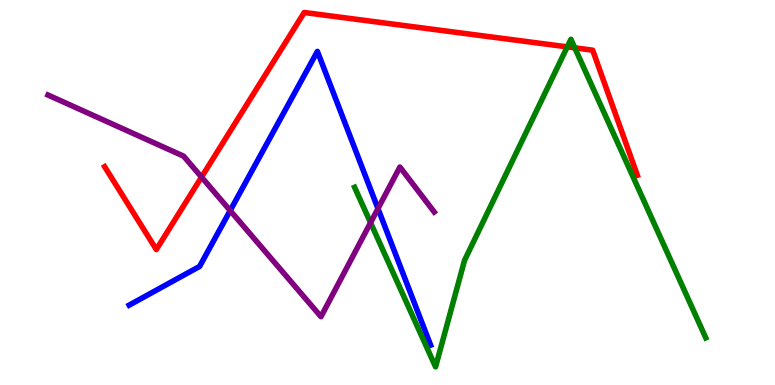[{'lines': ['blue', 'red'], 'intersections': []}, {'lines': ['green', 'red'], 'intersections': [{'x': 7.32, 'y': 8.78}, {'x': 7.42, 'y': 8.76}]}, {'lines': ['purple', 'red'], 'intersections': [{'x': 2.6, 'y': 5.4}]}, {'lines': ['blue', 'green'], 'intersections': []}, {'lines': ['blue', 'purple'], 'intersections': [{'x': 2.97, 'y': 4.53}, {'x': 4.88, 'y': 4.58}]}, {'lines': ['green', 'purple'], 'intersections': [{'x': 4.78, 'y': 4.22}]}]